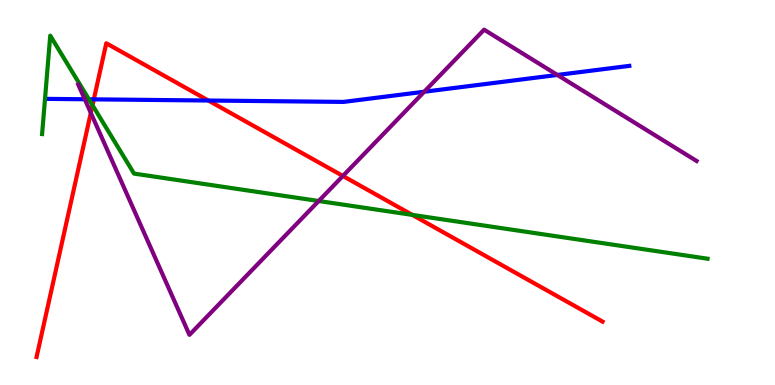[{'lines': ['blue', 'red'], 'intersections': [{'x': 1.21, 'y': 7.42}, {'x': 2.69, 'y': 7.39}]}, {'lines': ['green', 'red'], 'intersections': [{'x': 1.19, 'y': 7.27}, {'x': 5.32, 'y': 4.42}]}, {'lines': ['purple', 'red'], 'intersections': [{'x': 1.17, 'y': 7.07}, {'x': 4.42, 'y': 5.43}]}, {'lines': ['blue', 'green'], 'intersections': [{'x': 1.15, 'y': 7.42}]}, {'lines': ['blue', 'purple'], 'intersections': [{'x': 1.09, 'y': 7.42}, {'x': 5.47, 'y': 7.62}, {'x': 7.19, 'y': 8.05}]}, {'lines': ['green', 'purple'], 'intersections': [{'x': 4.11, 'y': 4.78}]}]